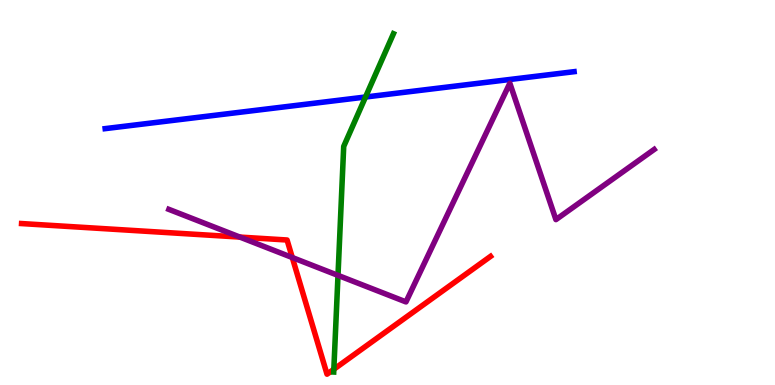[{'lines': ['blue', 'red'], 'intersections': []}, {'lines': ['green', 'red'], 'intersections': [{'x': 4.31, 'y': 0.409}]}, {'lines': ['purple', 'red'], 'intersections': [{'x': 3.1, 'y': 3.84}, {'x': 3.77, 'y': 3.31}]}, {'lines': ['blue', 'green'], 'intersections': [{'x': 4.72, 'y': 7.48}]}, {'lines': ['blue', 'purple'], 'intersections': []}, {'lines': ['green', 'purple'], 'intersections': [{'x': 4.36, 'y': 2.85}]}]